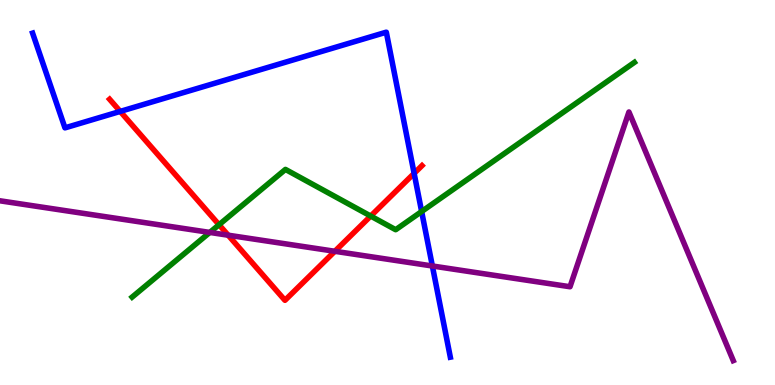[{'lines': ['blue', 'red'], 'intersections': [{'x': 1.55, 'y': 7.11}, {'x': 5.34, 'y': 5.5}]}, {'lines': ['green', 'red'], 'intersections': [{'x': 2.83, 'y': 4.16}, {'x': 4.78, 'y': 4.39}]}, {'lines': ['purple', 'red'], 'intersections': [{'x': 2.94, 'y': 3.89}, {'x': 4.32, 'y': 3.47}]}, {'lines': ['blue', 'green'], 'intersections': [{'x': 5.44, 'y': 4.51}]}, {'lines': ['blue', 'purple'], 'intersections': [{'x': 5.58, 'y': 3.09}]}, {'lines': ['green', 'purple'], 'intersections': [{'x': 2.71, 'y': 3.96}]}]